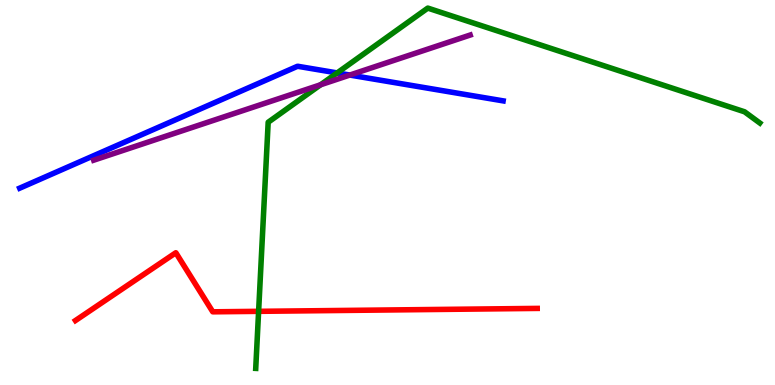[{'lines': ['blue', 'red'], 'intersections': []}, {'lines': ['green', 'red'], 'intersections': [{'x': 3.34, 'y': 1.91}]}, {'lines': ['purple', 'red'], 'intersections': []}, {'lines': ['blue', 'green'], 'intersections': [{'x': 4.35, 'y': 8.11}]}, {'lines': ['blue', 'purple'], 'intersections': [{'x': 4.51, 'y': 8.05}]}, {'lines': ['green', 'purple'], 'intersections': [{'x': 4.14, 'y': 7.8}]}]